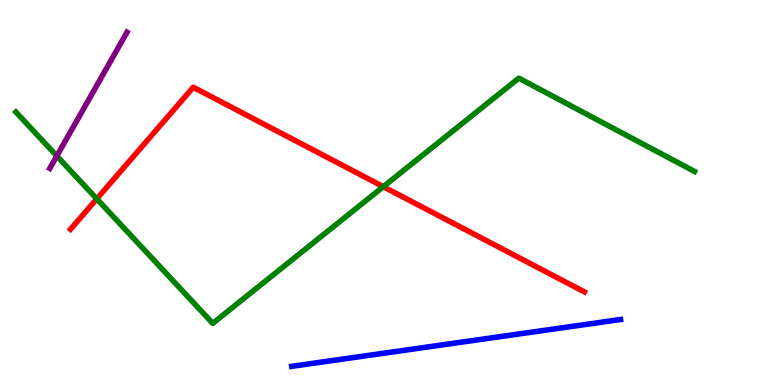[{'lines': ['blue', 'red'], 'intersections': []}, {'lines': ['green', 'red'], 'intersections': [{'x': 1.25, 'y': 4.83}, {'x': 4.95, 'y': 5.15}]}, {'lines': ['purple', 'red'], 'intersections': []}, {'lines': ['blue', 'green'], 'intersections': []}, {'lines': ['blue', 'purple'], 'intersections': []}, {'lines': ['green', 'purple'], 'intersections': [{'x': 0.733, 'y': 5.95}]}]